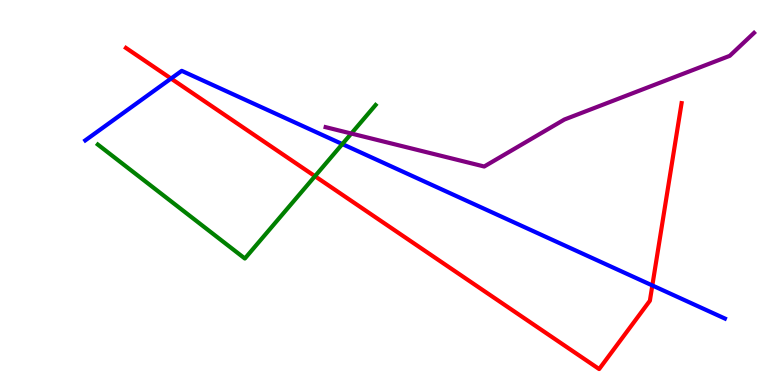[{'lines': ['blue', 'red'], 'intersections': [{'x': 2.21, 'y': 7.96}, {'x': 8.42, 'y': 2.59}]}, {'lines': ['green', 'red'], 'intersections': [{'x': 4.06, 'y': 5.42}]}, {'lines': ['purple', 'red'], 'intersections': []}, {'lines': ['blue', 'green'], 'intersections': [{'x': 4.42, 'y': 6.26}]}, {'lines': ['blue', 'purple'], 'intersections': []}, {'lines': ['green', 'purple'], 'intersections': [{'x': 4.53, 'y': 6.53}]}]